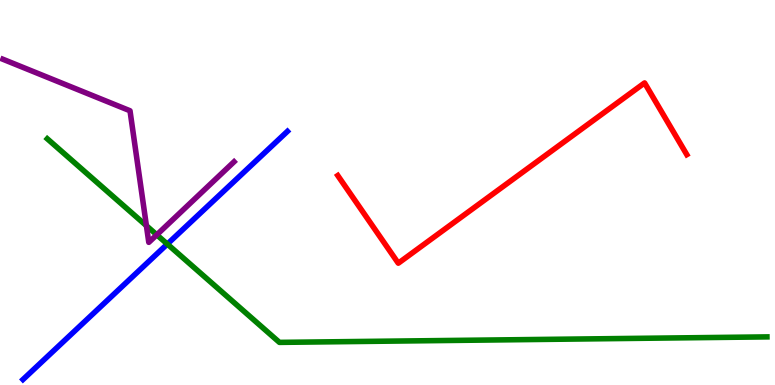[{'lines': ['blue', 'red'], 'intersections': []}, {'lines': ['green', 'red'], 'intersections': []}, {'lines': ['purple', 'red'], 'intersections': []}, {'lines': ['blue', 'green'], 'intersections': [{'x': 2.16, 'y': 3.66}]}, {'lines': ['blue', 'purple'], 'intersections': []}, {'lines': ['green', 'purple'], 'intersections': [{'x': 1.89, 'y': 4.14}, {'x': 2.02, 'y': 3.9}]}]